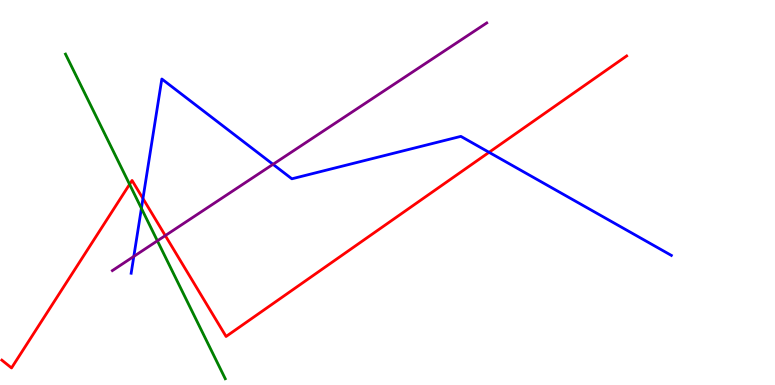[{'lines': ['blue', 'red'], 'intersections': [{'x': 1.84, 'y': 4.84}, {'x': 6.31, 'y': 6.04}]}, {'lines': ['green', 'red'], 'intersections': [{'x': 1.67, 'y': 5.21}]}, {'lines': ['purple', 'red'], 'intersections': [{'x': 2.13, 'y': 3.88}]}, {'lines': ['blue', 'green'], 'intersections': [{'x': 1.82, 'y': 4.59}]}, {'lines': ['blue', 'purple'], 'intersections': [{'x': 1.73, 'y': 3.34}, {'x': 3.52, 'y': 5.73}]}, {'lines': ['green', 'purple'], 'intersections': [{'x': 2.03, 'y': 3.74}]}]